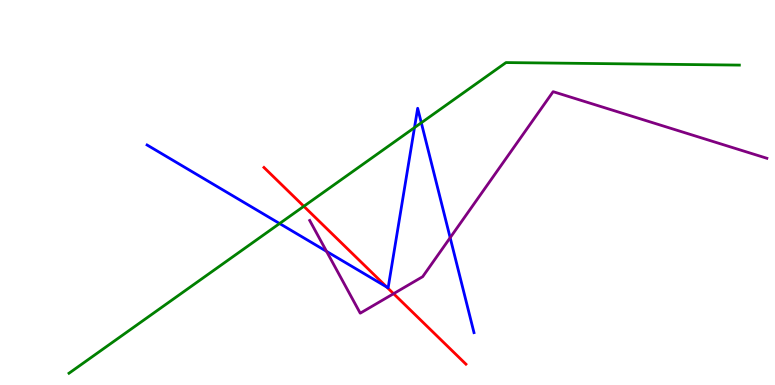[{'lines': ['blue', 'red'], 'intersections': [{'x': 4.99, 'y': 2.54}]}, {'lines': ['green', 'red'], 'intersections': [{'x': 3.92, 'y': 4.64}]}, {'lines': ['purple', 'red'], 'intersections': [{'x': 5.08, 'y': 2.37}]}, {'lines': ['blue', 'green'], 'intersections': [{'x': 3.61, 'y': 4.19}, {'x': 5.35, 'y': 6.69}, {'x': 5.44, 'y': 6.81}]}, {'lines': ['blue', 'purple'], 'intersections': [{'x': 4.21, 'y': 3.47}, {'x': 5.81, 'y': 3.83}]}, {'lines': ['green', 'purple'], 'intersections': []}]